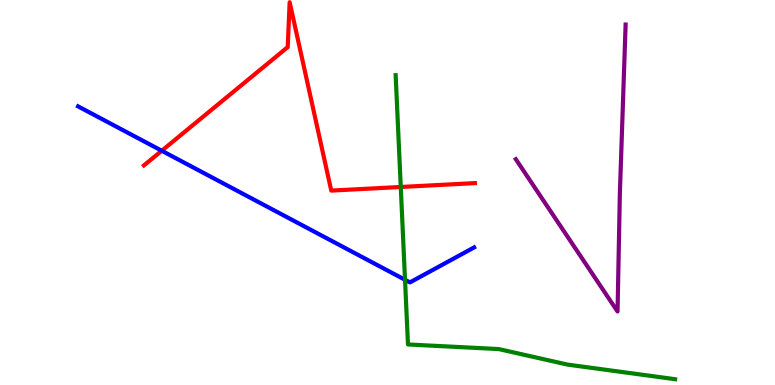[{'lines': ['blue', 'red'], 'intersections': [{'x': 2.09, 'y': 6.08}]}, {'lines': ['green', 'red'], 'intersections': [{'x': 5.17, 'y': 5.14}]}, {'lines': ['purple', 'red'], 'intersections': []}, {'lines': ['blue', 'green'], 'intersections': [{'x': 5.23, 'y': 2.73}]}, {'lines': ['blue', 'purple'], 'intersections': []}, {'lines': ['green', 'purple'], 'intersections': []}]